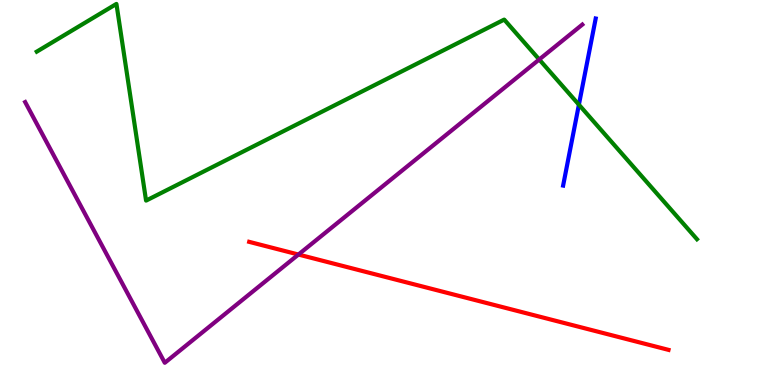[{'lines': ['blue', 'red'], 'intersections': []}, {'lines': ['green', 'red'], 'intersections': []}, {'lines': ['purple', 'red'], 'intersections': [{'x': 3.85, 'y': 3.39}]}, {'lines': ['blue', 'green'], 'intersections': [{'x': 7.47, 'y': 7.28}]}, {'lines': ['blue', 'purple'], 'intersections': []}, {'lines': ['green', 'purple'], 'intersections': [{'x': 6.96, 'y': 8.45}]}]